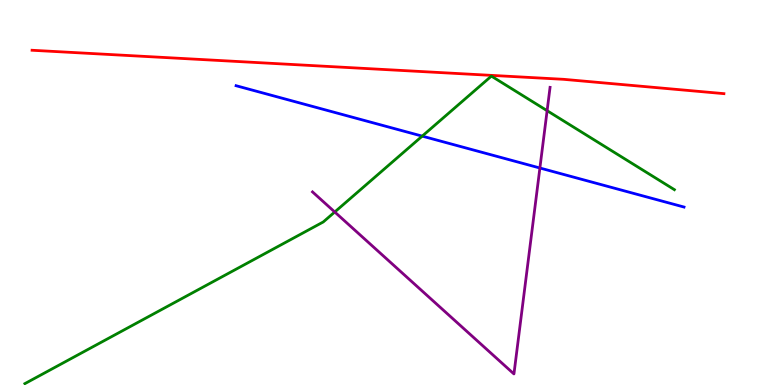[{'lines': ['blue', 'red'], 'intersections': []}, {'lines': ['green', 'red'], 'intersections': []}, {'lines': ['purple', 'red'], 'intersections': []}, {'lines': ['blue', 'green'], 'intersections': [{'x': 5.45, 'y': 6.46}]}, {'lines': ['blue', 'purple'], 'intersections': [{'x': 6.97, 'y': 5.64}]}, {'lines': ['green', 'purple'], 'intersections': [{'x': 4.32, 'y': 4.49}, {'x': 7.06, 'y': 7.12}]}]